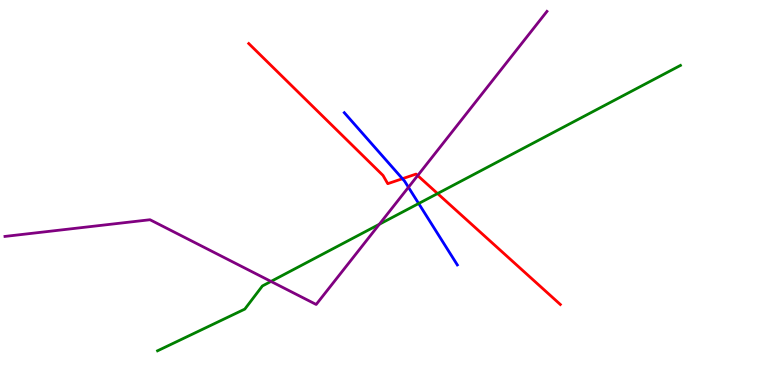[{'lines': ['blue', 'red'], 'intersections': [{'x': 5.19, 'y': 5.36}]}, {'lines': ['green', 'red'], 'intersections': [{'x': 5.65, 'y': 4.97}]}, {'lines': ['purple', 'red'], 'intersections': [{'x': 5.39, 'y': 5.44}]}, {'lines': ['blue', 'green'], 'intersections': [{'x': 5.4, 'y': 4.71}]}, {'lines': ['blue', 'purple'], 'intersections': [{'x': 5.27, 'y': 5.14}]}, {'lines': ['green', 'purple'], 'intersections': [{'x': 3.5, 'y': 2.69}, {'x': 4.89, 'y': 4.17}]}]